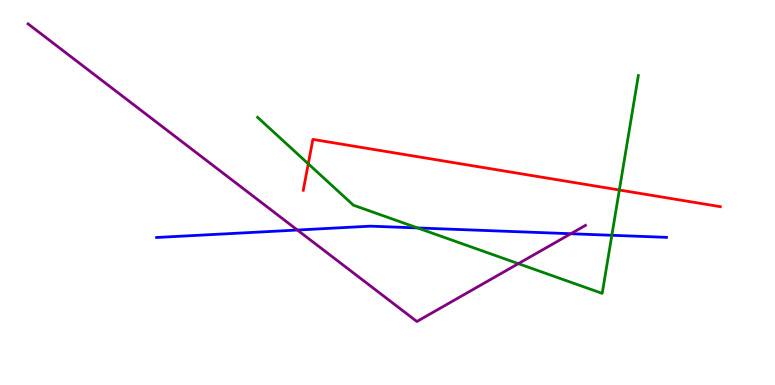[{'lines': ['blue', 'red'], 'intersections': []}, {'lines': ['green', 'red'], 'intersections': [{'x': 3.98, 'y': 5.75}, {'x': 7.99, 'y': 5.07}]}, {'lines': ['purple', 'red'], 'intersections': []}, {'lines': ['blue', 'green'], 'intersections': [{'x': 5.39, 'y': 4.08}, {'x': 7.89, 'y': 3.89}]}, {'lines': ['blue', 'purple'], 'intersections': [{'x': 3.84, 'y': 4.03}, {'x': 7.37, 'y': 3.93}]}, {'lines': ['green', 'purple'], 'intersections': [{'x': 6.69, 'y': 3.15}]}]